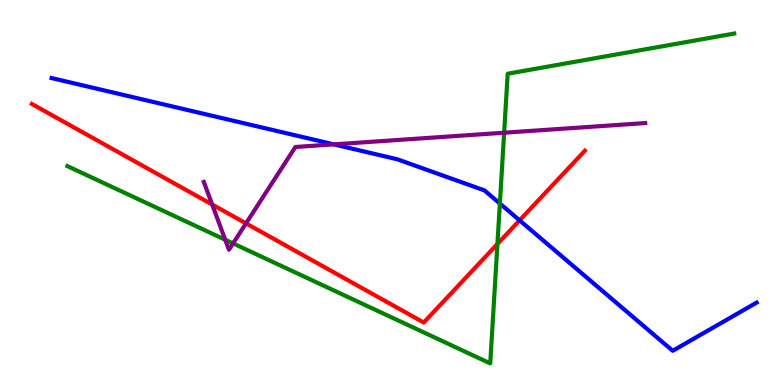[{'lines': ['blue', 'red'], 'intersections': [{'x': 6.7, 'y': 4.28}]}, {'lines': ['green', 'red'], 'intersections': [{'x': 6.42, 'y': 3.66}]}, {'lines': ['purple', 'red'], 'intersections': [{'x': 2.74, 'y': 4.69}, {'x': 3.17, 'y': 4.2}]}, {'lines': ['blue', 'green'], 'intersections': [{'x': 6.45, 'y': 4.71}]}, {'lines': ['blue', 'purple'], 'intersections': [{'x': 4.31, 'y': 6.25}]}, {'lines': ['green', 'purple'], 'intersections': [{'x': 2.91, 'y': 3.77}, {'x': 3.01, 'y': 3.68}, {'x': 6.51, 'y': 6.55}]}]